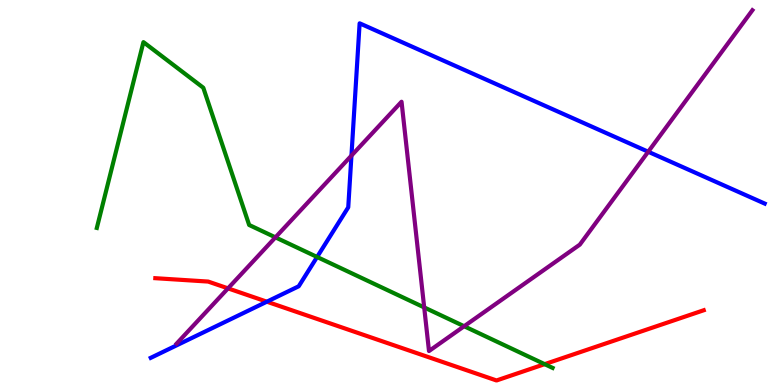[{'lines': ['blue', 'red'], 'intersections': [{'x': 3.44, 'y': 2.16}]}, {'lines': ['green', 'red'], 'intersections': [{'x': 7.03, 'y': 0.541}]}, {'lines': ['purple', 'red'], 'intersections': [{'x': 2.94, 'y': 2.51}]}, {'lines': ['blue', 'green'], 'intersections': [{'x': 4.09, 'y': 3.33}]}, {'lines': ['blue', 'purple'], 'intersections': [{'x': 4.53, 'y': 5.96}, {'x': 8.36, 'y': 6.06}]}, {'lines': ['green', 'purple'], 'intersections': [{'x': 3.55, 'y': 3.83}, {'x': 5.47, 'y': 2.01}, {'x': 5.99, 'y': 1.53}]}]